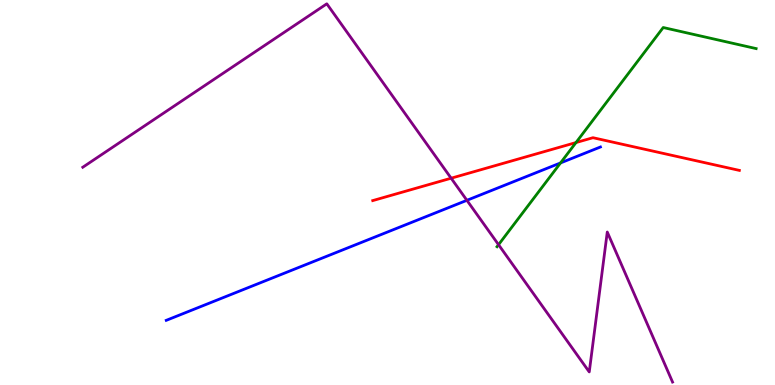[{'lines': ['blue', 'red'], 'intersections': []}, {'lines': ['green', 'red'], 'intersections': [{'x': 7.43, 'y': 6.3}]}, {'lines': ['purple', 'red'], 'intersections': [{'x': 5.82, 'y': 5.37}]}, {'lines': ['blue', 'green'], 'intersections': [{'x': 7.23, 'y': 5.77}]}, {'lines': ['blue', 'purple'], 'intersections': [{'x': 6.02, 'y': 4.8}]}, {'lines': ['green', 'purple'], 'intersections': [{'x': 6.43, 'y': 3.64}]}]